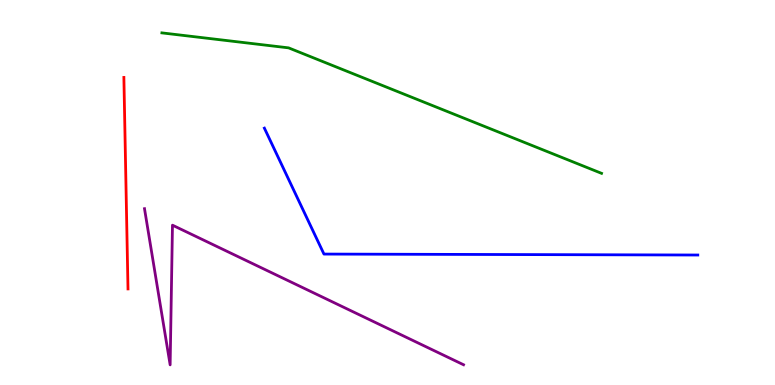[{'lines': ['blue', 'red'], 'intersections': []}, {'lines': ['green', 'red'], 'intersections': []}, {'lines': ['purple', 'red'], 'intersections': []}, {'lines': ['blue', 'green'], 'intersections': []}, {'lines': ['blue', 'purple'], 'intersections': []}, {'lines': ['green', 'purple'], 'intersections': []}]